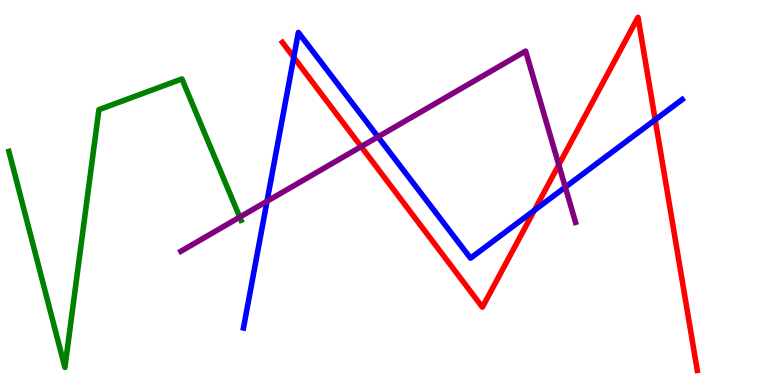[{'lines': ['blue', 'red'], 'intersections': [{'x': 3.79, 'y': 8.51}, {'x': 6.9, 'y': 4.54}, {'x': 8.45, 'y': 6.89}]}, {'lines': ['green', 'red'], 'intersections': []}, {'lines': ['purple', 'red'], 'intersections': [{'x': 4.66, 'y': 6.19}, {'x': 7.21, 'y': 5.72}]}, {'lines': ['blue', 'green'], 'intersections': []}, {'lines': ['blue', 'purple'], 'intersections': [{'x': 3.45, 'y': 4.77}, {'x': 4.88, 'y': 6.45}, {'x': 7.29, 'y': 5.14}]}, {'lines': ['green', 'purple'], 'intersections': [{'x': 3.09, 'y': 4.36}]}]